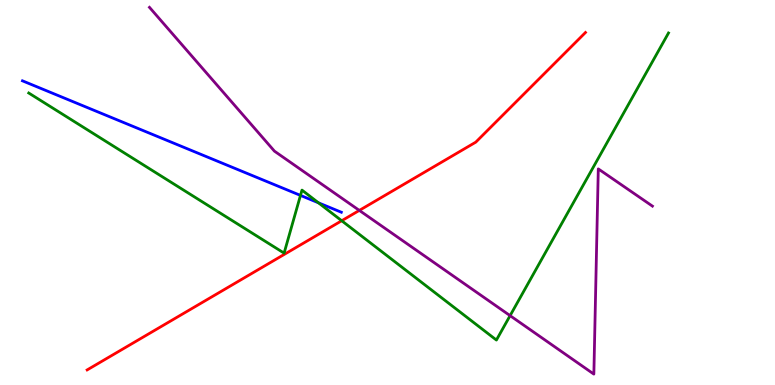[{'lines': ['blue', 'red'], 'intersections': []}, {'lines': ['green', 'red'], 'intersections': [{'x': 4.41, 'y': 4.27}]}, {'lines': ['purple', 'red'], 'intersections': [{'x': 4.64, 'y': 4.53}]}, {'lines': ['blue', 'green'], 'intersections': [{'x': 3.88, 'y': 4.92}, {'x': 4.11, 'y': 4.73}]}, {'lines': ['blue', 'purple'], 'intersections': []}, {'lines': ['green', 'purple'], 'intersections': [{'x': 6.58, 'y': 1.8}]}]